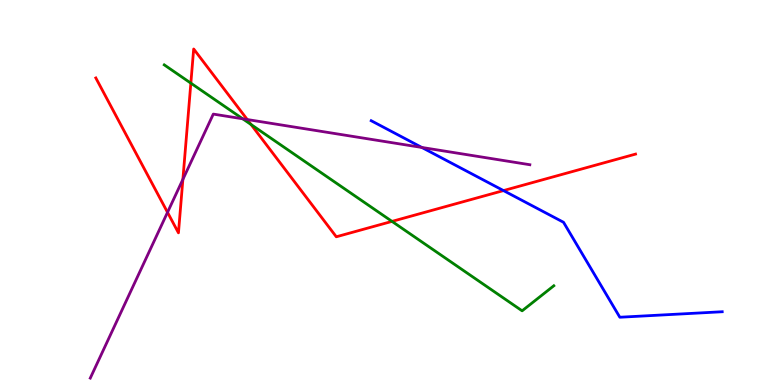[{'lines': ['blue', 'red'], 'intersections': [{'x': 6.5, 'y': 5.05}]}, {'lines': ['green', 'red'], 'intersections': [{'x': 2.46, 'y': 7.84}, {'x': 3.24, 'y': 6.77}, {'x': 5.06, 'y': 4.25}]}, {'lines': ['purple', 'red'], 'intersections': [{'x': 2.16, 'y': 4.48}, {'x': 2.36, 'y': 5.34}, {'x': 3.19, 'y': 6.9}]}, {'lines': ['blue', 'green'], 'intersections': []}, {'lines': ['blue', 'purple'], 'intersections': [{'x': 5.44, 'y': 6.17}]}, {'lines': ['green', 'purple'], 'intersections': [{'x': 3.13, 'y': 6.91}]}]